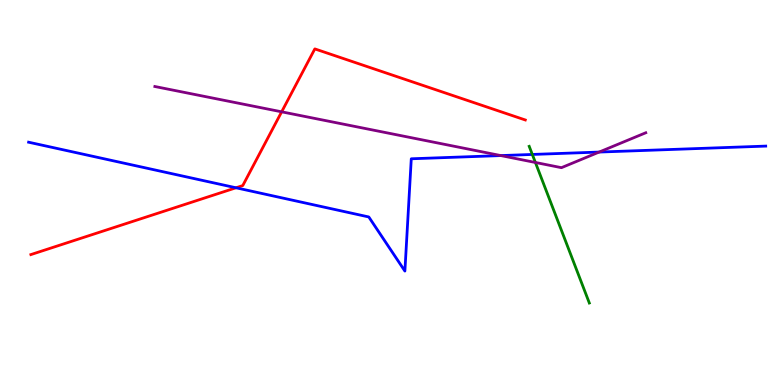[{'lines': ['blue', 'red'], 'intersections': [{'x': 3.05, 'y': 5.12}]}, {'lines': ['green', 'red'], 'intersections': []}, {'lines': ['purple', 'red'], 'intersections': [{'x': 3.63, 'y': 7.1}]}, {'lines': ['blue', 'green'], 'intersections': [{'x': 6.87, 'y': 5.99}]}, {'lines': ['blue', 'purple'], 'intersections': [{'x': 6.46, 'y': 5.96}, {'x': 7.73, 'y': 6.05}]}, {'lines': ['green', 'purple'], 'intersections': [{'x': 6.91, 'y': 5.78}]}]